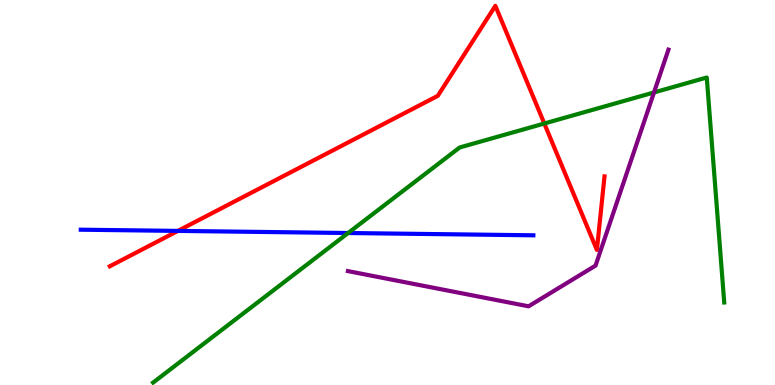[{'lines': ['blue', 'red'], 'intersections': [{'x': 2.3, 'y': 4.0}]}, {'lines': ['green', 'red'], 'intersections': [{'x': 7.02, 'y': 6.79}]}, {'lines': ['purple', 'red'], 'intersections': []}, {'lines': ['blue', 'green'], 'intersections': [{'x': 4.49, 'y': 3.95}]}, {'lines': ['blue', 'purple'], 'intersections': []}, {'lines': ['green', 'purple'], 'intersections': [{'x': 8.44, 'y': 7.6}]}]